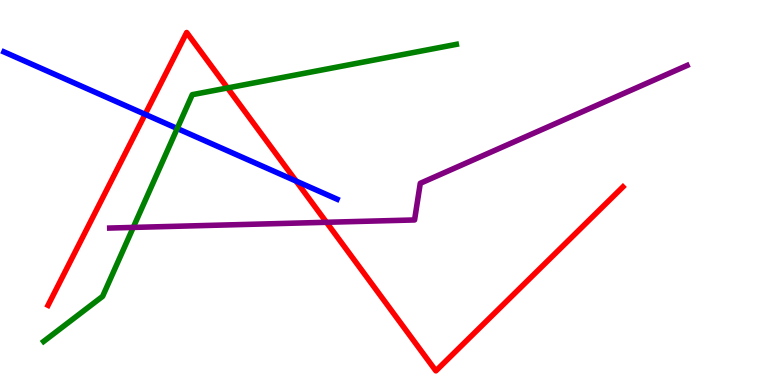[{'lines': ['blue', 'red'], 'intersections': [{'x': 1.87, 'y': 7.03}, {'x': 3.82, 'y': 5.3}]}, {'lines': ['green', 'red'], 'intersections': [{'x': 2.94, 'y': 7.72}]}, {'lines': ['purple', 'red'], 'intersections': [{'x': 4.21, 'y': 4.23}]}, {'lines': ['blue', 'green'], 'intersections': [{'x': 2.29, 'y': 6.66}]}, {'lines': ['blue', 'purple'], 'intersections': []}, {'lines': ['green', 'purple'], 'intersections': [{'x': 1.72, 'y': 4.09}]}]